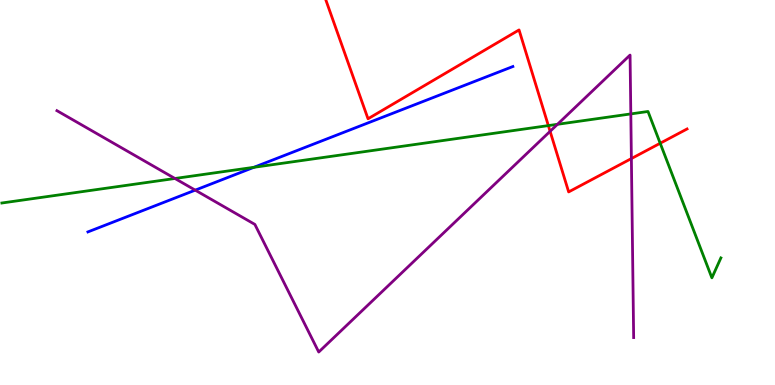[{'lines': ['blue', 'red'], 'intersections': []}, {'lines': ['green', 'red'], 'intersections': [{'x': 7.08, 'y': 6.74}, {'x': 8.52, 'y': 6.28}]}, {'lines': ['purple', 'red'], 'intersections': [{'x': 7.1, 'y': 6.59}, {'x': 8.15, 'y': 5.88}]}, {'lines': ['blue', 'green'], 'intersections': [{'x': 3.28, 'y': 5.65}]}, {'lines': ['blue', 'purple'], 'intersections': [{'x': 2.52, 'y': 5.06}]}, {'lines': ['green', 'purple'], 'intersections': [{'x': 2.26, 'y': 5.36}, {'x': 7.19, 'y': 6.77}, {'x': 8.14, 'y': 7.04}]}]